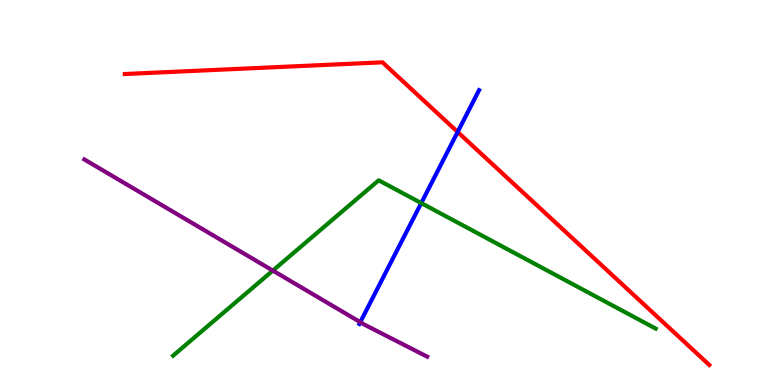[{'lines': ['blue', 'red'], 'intersections': [{'x': 5.91, 'y': 6.57}]}, {'lines': ['green', 'red'], 'intersections': []}, {'lines': ['purple', 'red'], 'intersections': []}, {'lines': ['blue', 'green'], 'intersections': [{'x': 5.44, 'y': 4.73}]}, {'lines': ['blue', 'purple'], 'intersections': [{'x': 4.65, 'y': 1.63}]}, {'lines': ['green', 'purple'], 'intersections': [{'x': 3.52, 'y': 2.97}]}]